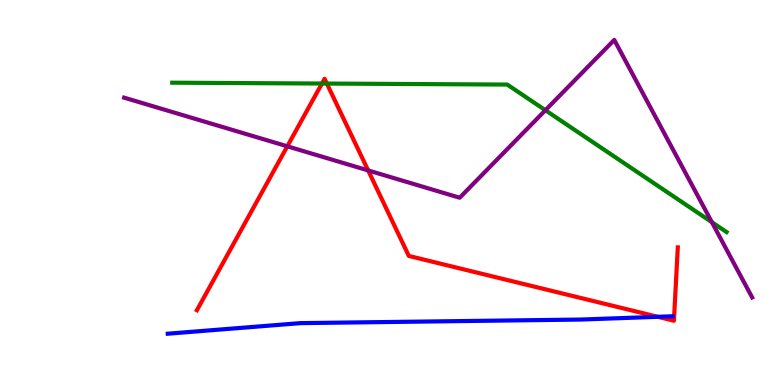[{'lines': ['blue', 'red'], 'intersections': [{'x': 8.49, 'y': 1.77}]}, {'lines': ['green', 'red'], 'intersections': [{'x': 4.15, 'y': 7.83}, {'x': 4.22, 'y': 7.83}]}, {'lines': ['purple', 'red'], 'intersections': [{'x': 3.71, 'y': 6.2}, {'x': 4.75, 'y': 5.57}]}, {'lines': ['blue', 'green'], 'intersections': []}, {'lines': ['blue', 'purple'], 'intersections': []}, {'lines': ['green', 'purple'], 'intersections': [{'x': 7.04, 'y': 7.14}, {'x': 9.19, 'y': 4.23}]}]